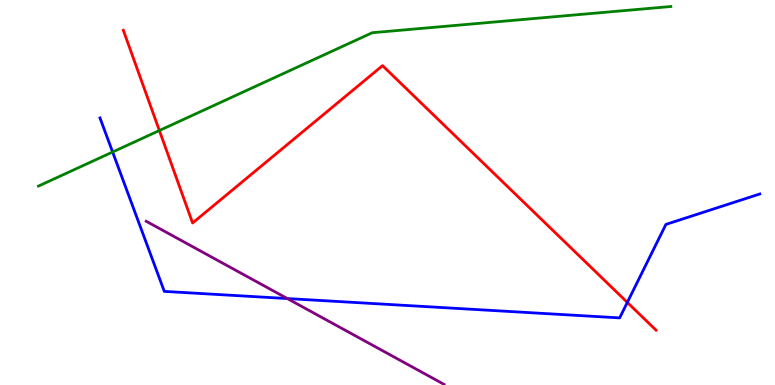[{'lines': ['blue', 'red'], 'intersections': [{'x': 8.09, 'y': 2.15}]}, {'lines': ['green', 'red'], 'intersections': [{'x': 2.06, 'y': 6.61}]}, {'lines': ['purple', 'red'], 'intersections': []}, {'lines': ['blue', 'green'], 'intersections': [{'x': 1.45, 'y': 6.05}]}, {'lines': ['blue', 'purple'], 'intersections': [{'x': 3.71, 'y': 2.25}]}, {'lines': ['green', 'purple'], 'intersections': []}]